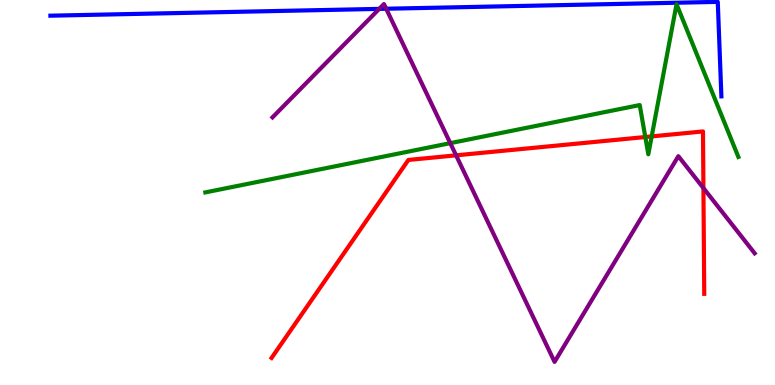[{'lines': ['blue', 'red'], 'intersections': []}, {'lines': ['green', 'red'], 'intersections': [{'x': 8.33, 'y': 6.44}, {'x': 8.41, 'y': 6.46}]}, {'lines': ['purple', 'red'], 'intersections': [{'x': 5.89, 'y': 5.97}, {'x': 9.08, 'y': 5.11}]}, {'lines': ['blue', 'green'], 'intersections': []}, {'lines': ['blue', 'purple'], 'intersections': [{'x': 4.89, 'y': 9.77}, {'x': 4.98, 'y': 9.77}]}, {'lines': ['green', 'purple'], 'intersections': [{'x': 5.81, 'y': 6.28}]}]